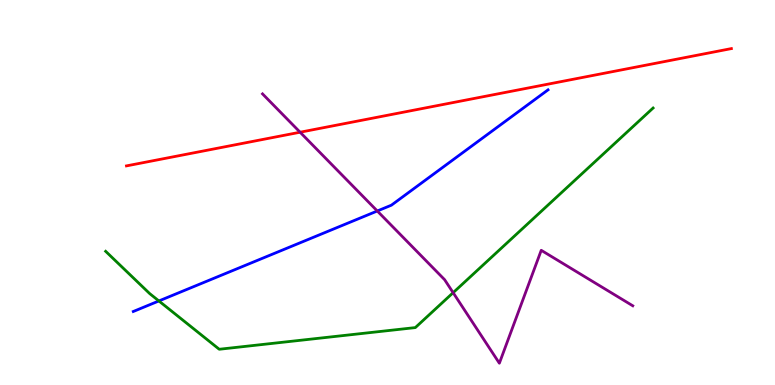[{'lines': ['blue', 'red'], 'intersections': []}, {'lines': ['green', 'red'], 'intersections': []}, {'lines': ['purple', 'red'], 'intersections': [{'x': 3.87, 'y': 6.57}]}, {'lines': ['blue', 'green'], 'intersections': [{'x': 2.05, 'y': 2.18}]}, {'lines': ['blue', 'purple'], 'intersections': [{'x': 4.87, 'y': 4.52}]}, {'lines': ['green', 'purple'], 'intersections': [{'x': 5.85, 'y': 2.4}]}]